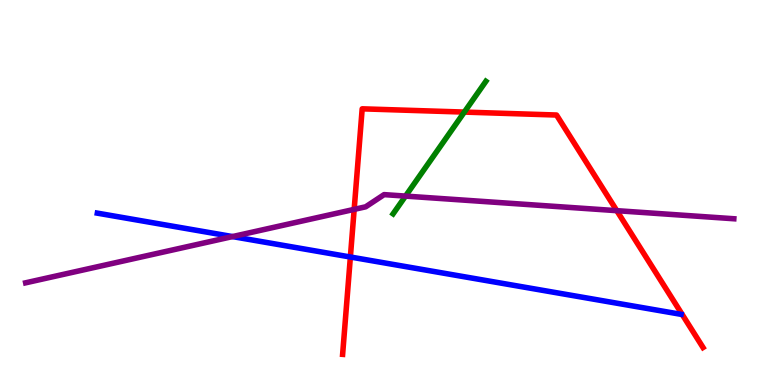[{'lines': ['blue', 'red'], 'intersections': [{'x': 4.52, 'y': 3.32}]}, {'lines': ['green', 'red'], 'intersections': [{'x': 5.99, 'y': 7.09}]}, {'lines': ['purple', 'red'], 'intersections': [{'x': 4.57, 'y': 4.56}, {'x': 7.96, 'y': 4.53}]}, {'lines': ['blue', 'green'], 'intersections': []}, {'lines': ['blue', 'purple'], 'intersections': [{'x': 3.0, 'y': 3.86}]}, {'lines': ['green', 'purple'], 'intersections': [{'x': 5.23, 'y': 4.91}]}]